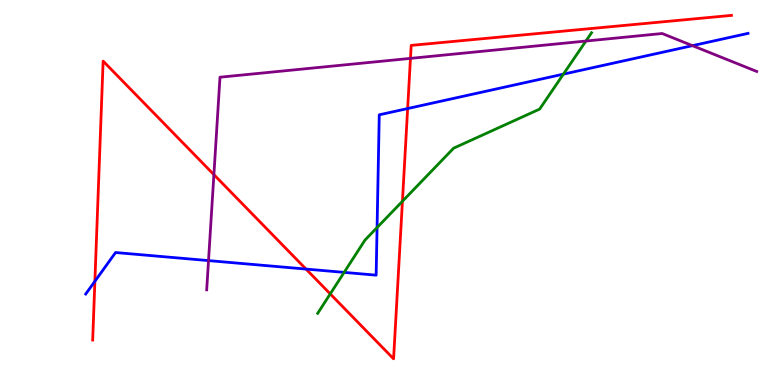[{'lines': ['blue', 'red'], 'intersections': [{'x': 1.22, 'y': 2.69}, {'x': 3.95, 'y': 3.01}, {'x': 5.26, 'y': 7.18}]}, {'lines': ['green', 'red'], 'intersections': [{'x': 4.26, 'y': 2.37}, {'x': 5.19, 'y': 4.77}]}, {'lines': ['purple', 'red'], 'intersections': [{'x': 2.76, 'y': 5.46}, {'x': 5.3, 'y': 8.48}]}, {'lines': ['blue', 'green'], 'intersections': [{'x': 4.44, 'y': 2.93}, {'x': 4.87, 'y': 4.09}, {'x': 7.27, 'y': 8.07}]}, {'lines': ['blue', 'purple'], 'intersections': [{'x': 2.69, 'y': 3.23}, {'x': 8.93, 'y': 8.81}]}, {'lines': ['green', 'purple'], 'intersections': [{'x': 7.56, 'y': 8.93}]}]